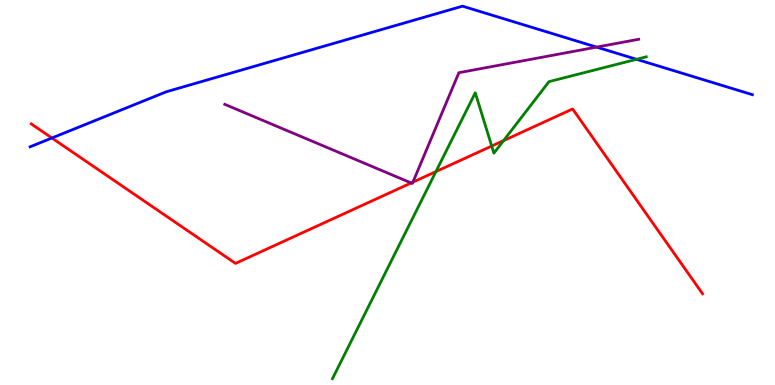[{'lines': ['blue', 'red'], 'intersections': [{'x': 0.67, 'y': 6.42}]}, {'lines': ['green', 'red'], 'intersections': [{'x': 5.62, 'y': 5.54}, {'x': 6.34, 'y': 6.21}, {'x': 6.5, 'y': 6.35}]}, {'lines': ['purple', 'red'], 'intersections': [{'x': 5.31, 'y': 5.25}, {'x': 5.33, 'y': 5.27}]}, {'lines': ['blue', 'green'], 'intersections': [{'x': 8.21, 'y': 8.46}]}, {'lines': ['blue', 'purple'], 'intersections': [{'x': 7.7, 'y': 8.78}]}, {'lines': ['green', 'purple'], 'intersections': []}]